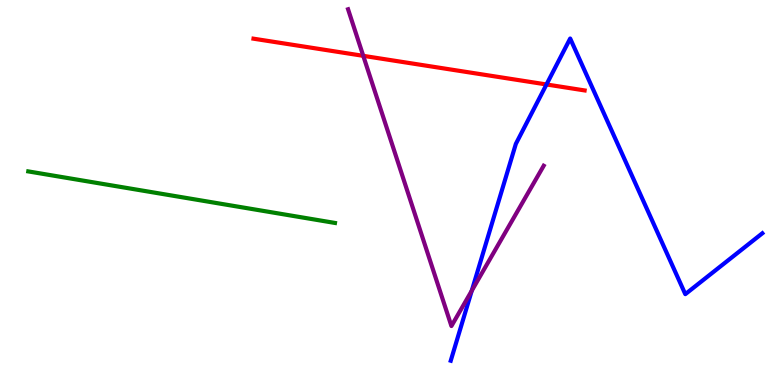[{'lines': ['blue', 'red'], 'intersections': [{'x': 7.05, 'y': 7.81}]}, {'lines': ['green', 'red'], 'intersections': []}, {'lines': ['purple', 'red'], 'intersections': [{'x': 4.69, 'y': 8.55}]}, {'lines': ['blue', 'green'], 'intersections': []}, {'lines': ['blue', 'purple'], 'intersections': [{'x': 6.09, 'y': 2.45}]}, {'lines': ['green', 'purple'], 'intersections': []}]